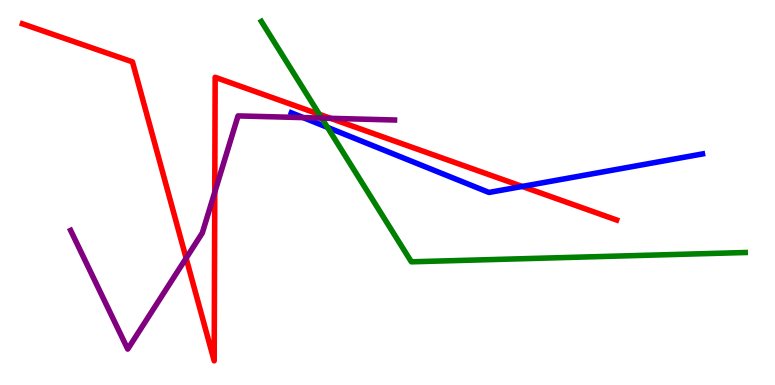[{'lines': ['blue', 'red'], 'intersections': [{'x': 6.74, 'y': 5.16}]}, {'lines': ['green', 'red'], 'intersections': [{'x': 4.12, 'y': 7.03}]}, {'lines': ['purple', 'red'], 'intersections': [{'x': 2.4, 'y': 3.29}, {'x': 2.77, 'y': 5.01}, {'x': 4.27, 'y': 6.93}]}, {'lines': ['blue', 'green'], 'intersections': [{'x': 4.23, 'y': 6.69}]}, {'lines': ['blue', 'purple'], 'intersections': [{'x': 3.91, 'y': 6.95}]}, {'lines': ['green', 'purple'], 'intersections': [{'x': 4.15, 'y': 6.93}]}]